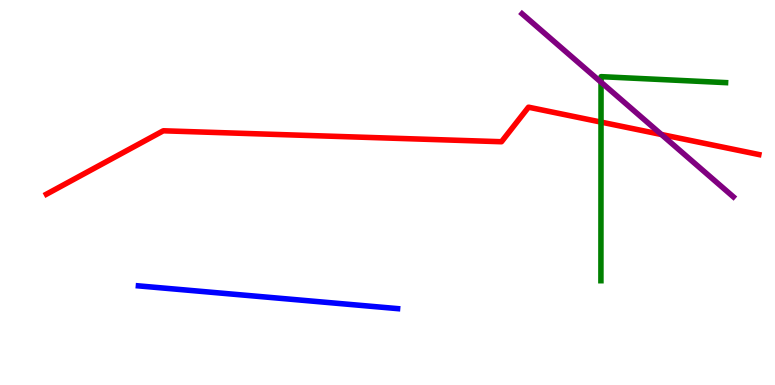[{'lines': ['blue', 'red'], 'intersections': []}, {'lines': ['green', 'red'], 'intersections': [{'x': 7.76, 'y': 6.83}]}, {'lines': ['purple', 'red'], 'intersections': [{'x': 8.53, 'y': 6.51}]}, {'lines': ['blue', 'green'], 'intersections': []}, {'lines': ['blue', 'purple'], 'intersections': []}, {'lines': ['green', 'purple'], 'intersections': [{'x': 7.76, 'y': 7.87}]}]